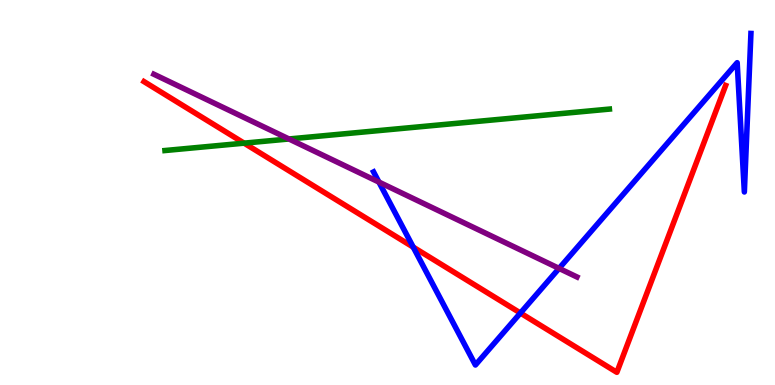[{'lines': ['blue', 'red'], 'intersections': [{'x': 5.33, 'y': 3.58}, {'x': 6.72, 'y': 1.87}]}, {'lines': ['green', 'red'], 'intersections': [{'x': 3.15, 'y': 6.28}]}, {'lines': ['purple', 'red'], 'intersections': []}, {'lines': ['blue', 'green'], 'intersections': []}, {'lines': ['blue', 'purple'], 'intersections': [{'x': 4.89, 'y': 5.27}, {'x': 7.21, 'y': 3.03}]}, {'lines': ['green', 'purple'], 'intersections': [{'x': 3.73, 'y': 6.39}]}]